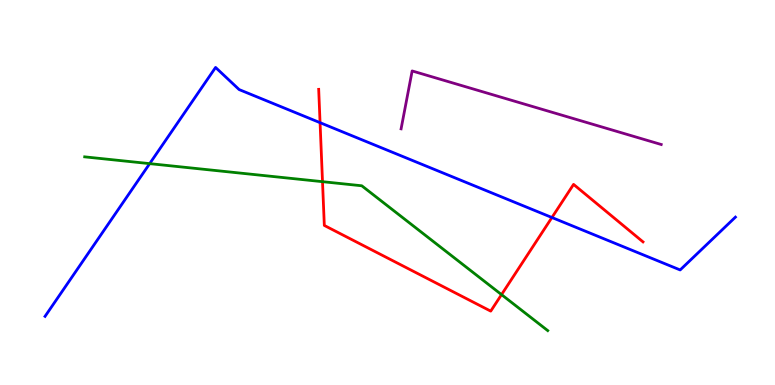[{'lines': ['blue', 'red'], 'intersections': [{'x': 4.13, 'y': 6.81}, {'x': 7.12, 'y': 4.35}]}, {'lines': ['green', 'red'], 'intersections': [{'x': 4.16, 'y': 5.28}, {'x': 6.47, 'y': 2.35}]}, {'lines': ['purple', 'red'], 'intersections': []}, {'lines': ['blue', 'green'], 'intersections': [{'x': 1.93, 'y': 5.75}]}, {'lines': ['blue', 'purple'], 'intersections': []}, {'lines': ['green', 'purple'], 'intersections': []}]